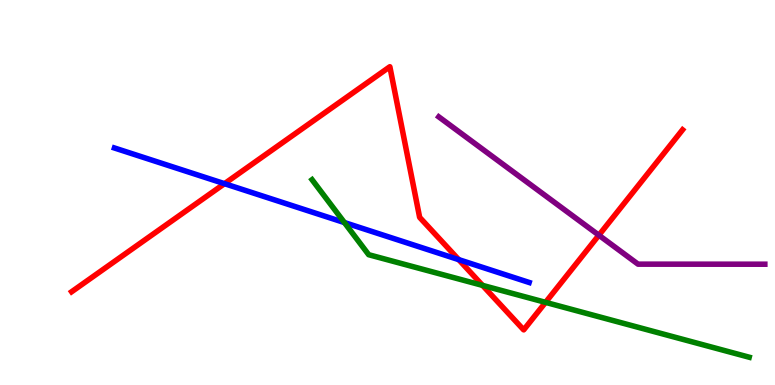[{'lines': ['blue', 'red'], 'intersections': [{'x': 2.9, 'y': 5.23}, {'x': 5.92, 'y': 3.26}]}, {'lines': ['green', 'red'], 'intersections': [{'x': 6.23, 'y': 2.59}, {'x': 7.04, 'y': 2.15}]}, {'lines': ['purple', 'red'], 'intersections': [{'x': 7.73, 'y': 3.89}]}, {'lines': ['blue', 'green'], 'intersections': [{'x': 4.44, 'y': 4.22}]}, {'lines': ['blue', 'purple'], 'intersections': []}, {'lines': ['green', 'purple'], 'intersections': []}]